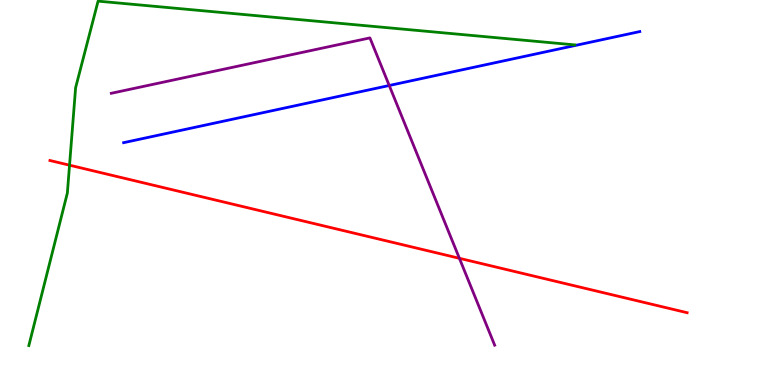[{'lines': ['blue', 'red'], 'intersections': []}, {'lines': ['green', 'red'], 'intersections': [{'x': 0.897, 'y': 5.71}]}, {'lines': ['purple', 'red'], 'intersections': [{'x': 5.93, 'y': 3.29}]}, {'lines': ['blue', 'green'], 'intersections': []}, {'lines': ['blue', 'purple'], 'intersections': [{'x': 5.02, 'y': 7.78}]}, {'lines': ['green', 'purple'], 'intersections': []}]